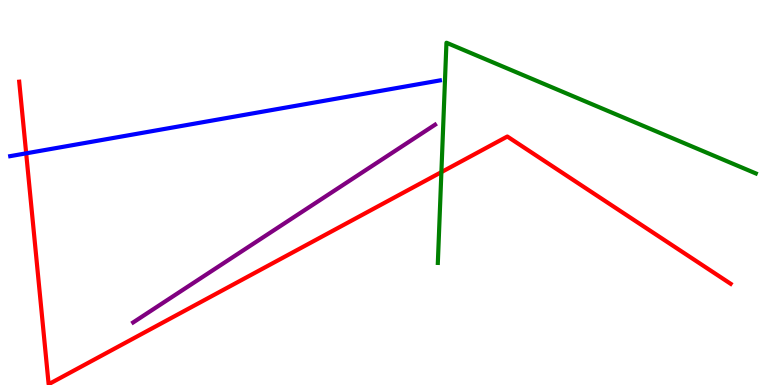[{'lines': ['blue', 'red'], 'intersections': [{'x': 0.338, 'y': 6.02}]}, {'lines': ['green', 'red'], 'intersections': [{'x': 5.7, 'y': 5.53}]}, {'lines': ['purple', 'red'], 'intersections': []}, {'lines': ['blue', 'green'], 'intersections': []}, {'lines': ['blue', 'purple'], 'intersections': []}, {'lines': ['green', 'purple'], 'intersections': []}]